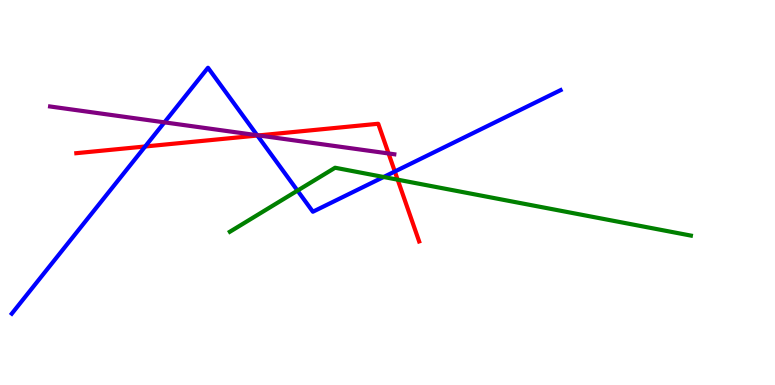[{'lines': ['blue', 'red'], 'intersections': [{'x': 1.87, 'y': 6.2}, {'x': 3.32, 'y': 6.48}, {'x': 5.09, 'y': 5.55}]}, {'lines': ['green', 'red'], 'intersections': [{'x': 5.13, 'y': 5.33}]}, {'lines': ['purple', 'red'], 'intersections': [{'x': 3.34, 'y': 6.48}, {'x': 5.01, 'y': 6.01}]}, {'lines': ['blue', 'green'], 'intersections': [{'x': 3.84, 'y': 5.05}, {'x': 4.95, 'y': 5.4}]}, {'lines': ['blue', 'purple'], 'intersections': [{'x': 2.12, 'y': 6.82}, {'x': 3.32, 'y': 6.49}]}, {'lines': ['green', 'purple'], 'intersections': []}]